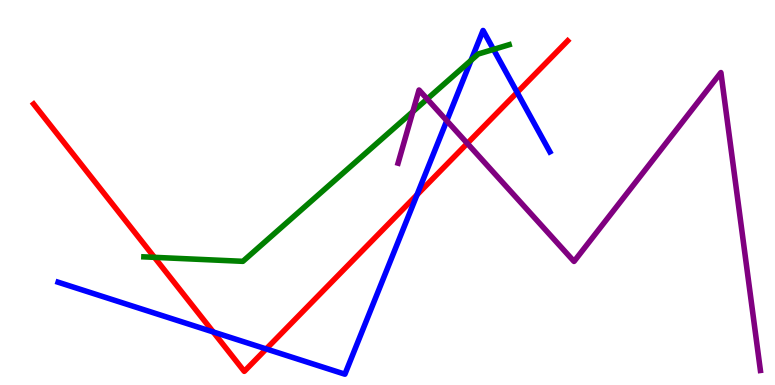[{'lines': ['blue', 'red'], 'intersections': [{'x': 2.75, 'y': 1.38}, {'x': 3.43, 'y': 0.936}, {'x': 5.38, 'y': 4.94}, {'x': 6.67, 'y': 7.6}]}, {'lines': ['green', 'red'], 'intersections': [{'x': 1.99, 'y': 3.32}]}, {'lines': ['purple', 'red'], 'intersections': [{'x': 6.03, 'y': 6.28}]}, {'lines': ['blue', 'green'], 'intersections': [{'x': 6.08, 'y': 8.43}, {'x': 6.37, 'y': 8.72}]}, {'lines': ['blue', 'purple'], 'intersections': [{'x': 5.77, 'y': 6.86}]}, {'lines': ['green', 'purple'], 'intersections': [{'x': 5.33, 'y': 7.1}, {'x': 5.51, 'y': 7.43}]}]